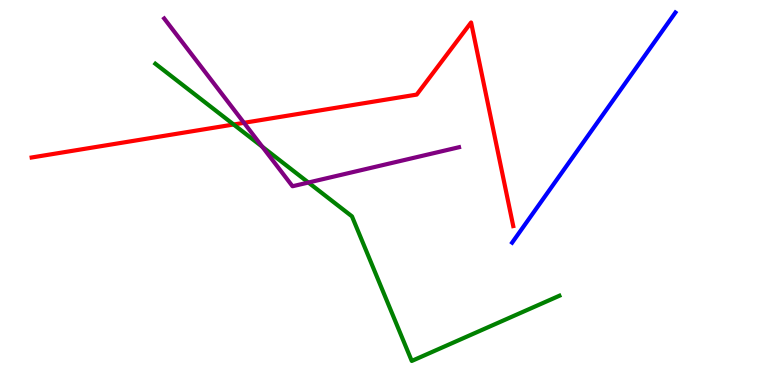[{'lines': ['blue', 'red'], 'intersections': []}, {'lines': ['green', 'red'], 'intersections': [{'x': 3.01, 'y': 6.77}]}, {'lines': ['purple', 'red'], 'intersections': [{'x': 3.15, 'y': 6.81}]}, {'lines': ['blue', 'green'], 'intersections': []}, {'lines': ['blue', 'purple'], 'intersections': []}, {'lines': ['green', 'purple'], 'intersections': [{'x': 3.38, 'y': 6.19}, {'x': 3.98, 'y': 5.26}]}]